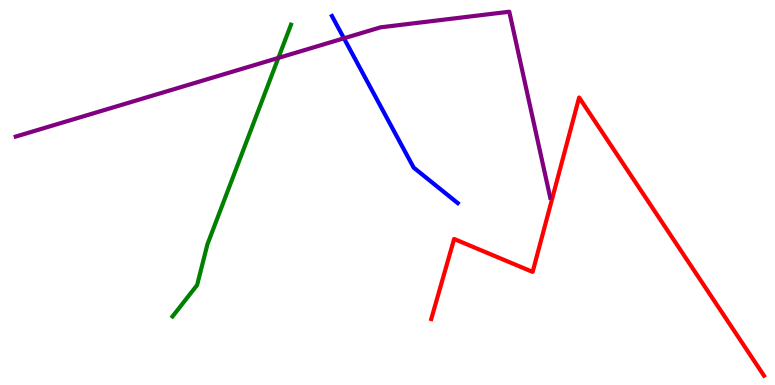[{'lines': ['blue', 'red'], 'intersections': []}, {'lines': ['green', 'red'], 'intersections': []}, {'lines': ['purple', 'red'], 'intersections': []}, {'lines': ['blue', 'green'], 'intersections': []}, {'lines': ['blue', 'purple'], 'intersections': [{'x': 4.44, 'y': 9.01}]}, {'lines': ['green', 'purple'], 'intersections': [{'x': 3.59, 'y': 8.5}]}]